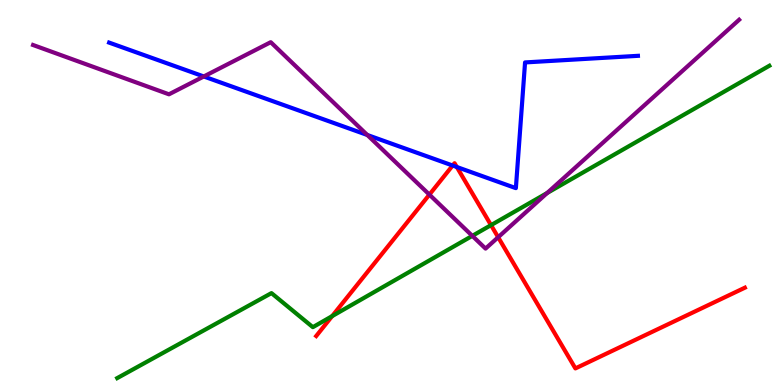[{'lines': ['blue', 'red'], 'intersections': [{'x': 5.84, 'y': 5.7}, {'x': 5.89, 'y': 5.66}]}, {'lines': ['green', 'red'], 'intersections': [{'x': 4.29, 'y': 1.79}, {'x': 6.34, 'y': 4.15}]}, {'lines': ['purple', 'red'], 'intersections': [{'x': 5.54, 'y': 4.94}, {'x': 6.43, 'y': 3.84}]}, {'lines': ['blue', 'green'], 'intersections': []}, {'lines': ['blue', 'purple'], 'intersections': [{'x': 2.63, 'y': 8.01}, {'x': 4.74, 'y': 6.49}]}, {'lines': ['green', 'purple'], 'intersections': [{'x': 6.09, 'y': 3.87}, {'x': 7.06, 'y': 4.99}]}]